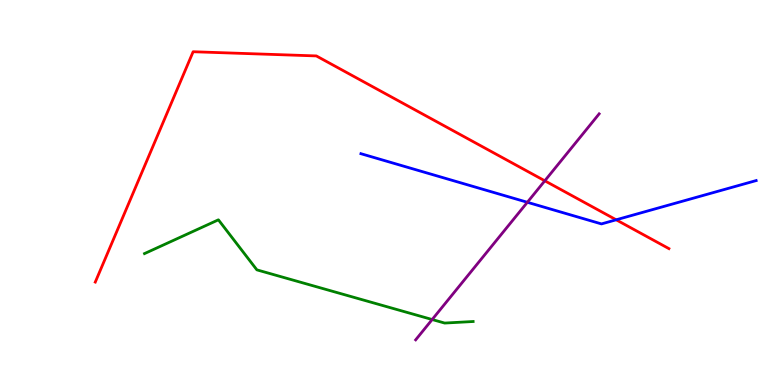[{'lines': ['blue', 'red'], 'intersections': [{'x': 7.95, 'y': 4.29}]}, {'lines': ['green', 'red'], 'intersections': []}, {'lines': ['purple', 'red'], 'intersections': [{'x': 7.03, 'y': 5.3}]}, {'lines': ['blue', 'green'], 'intersections': []}, {'lines': ['blue', 'purple'], 'intersections': [{'x': 6.8, 'y': 4.75}]}, {'lines': ['green', 'purple'], 'intersections': [{'x': 5.58, 'y': 1.7}]}]